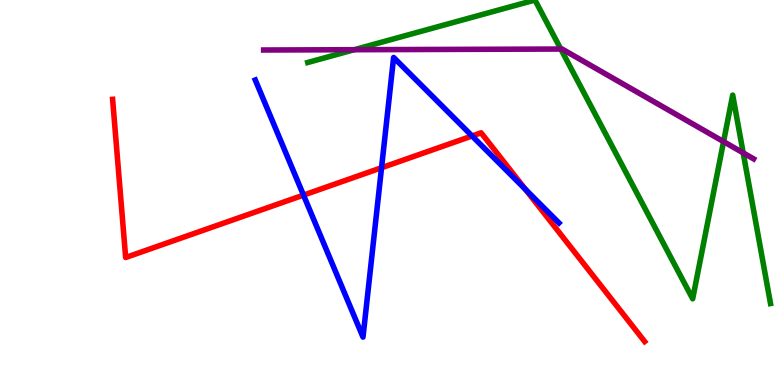[{'lines': ['blue', 'red'], 'intersections': [{'x': 3.92, 'y': 4.93}, {'x': 4.92, 'y': 5.64}, {'x': 6.09, 'y': 6.47}, {'x': 6.78, 'y': 5.08}]}, {'lines': ['green', 'red'], 'intersections': []}, {'lines': ['purple', 'red'], 'intersections': []}, {'lines': ['blue', 'green'], 'intersections': []}, {'lines': ['blue', 'purple'], 'intersections': []}, {'lines': ['green', 'purple'], 'intersections': [{'x': 4.57, 'y': 8.71}, {'x': 7.24, 'y': 8.73}, {'x': 9.34, 'y': 6.32}, {'x': 9.59, 'y': 6.03}]}]